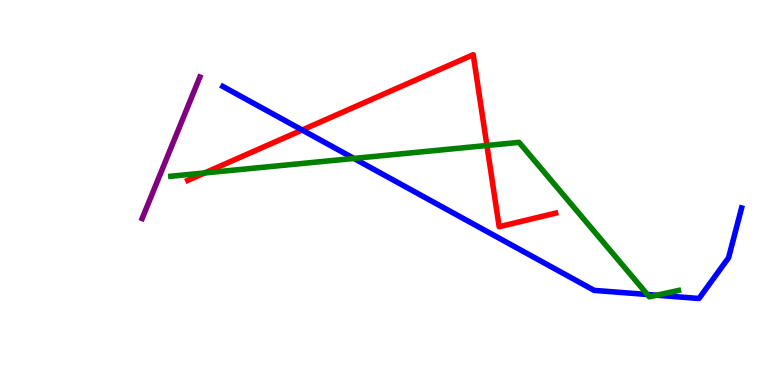[{'lines': ['blue', 'red'], 'intersections': [{'x': 3.9, 'y': 6.62}]}, {'lines': ['green', 'red'], 'intersections': [{'x': 2.64, 'y': 5.51}, {'x': 6.28, 'y': 6.22}]}, {'lines': ['purple', 'red'], 'intersections': []}, {'lines': ['blue', 'green'], 'intersections': [{'x': 4.57, 'y': 5.88}, {'x': 8.35, 'y': 2.35}, {'x': 8.47, 'y': 2.33}]}, {'lines': ['blue', 'purple'], 'intersections': []}, {'lines': ['green', 'purple'], 'intersections': []}]